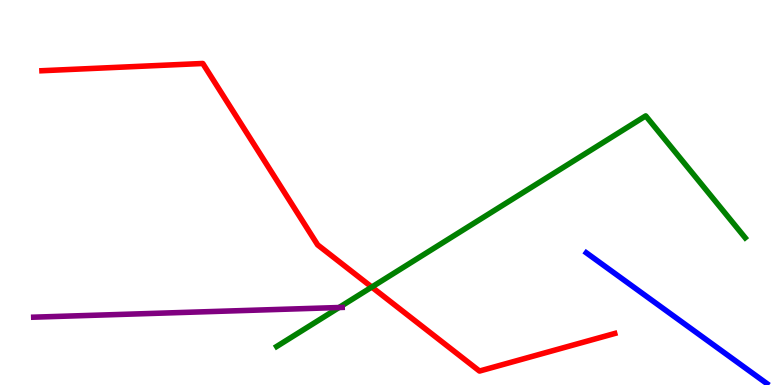[{'lines': ['blue', 'red'], 'intersections': []}, {'lines': ['green', 'red'], 'intersections': [{'x': 4.8, 'y': 2.54}]}, {'lines': ['purple', 'red'], 'intersections': []}, {'lines': ['blue', 'green'], 'intersections': []}, {'lines': ['blue', 'purple'], 'intersections': []}, {'lines': ['green', 'purple'], 'intersections': [{'x': 4.37, 'y': 2.01}]}]